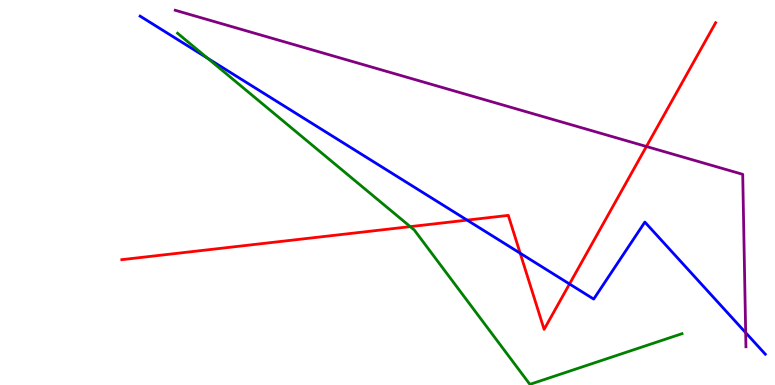[{'lines': ['blue', 'red'], 'intersections': [{'x': 6.03, 'y': 4.28}, {'x': 6.71, 'y': 3.42}, {'x': 7.35, 'y': 2.62}]}, {'lines': ['green', 'red'], 'intersections': [{'x': 5.29, 'y': 4.11}]}, {'lines': ['purple', 'red'], 'intersections': [{'x': 8.34, 'y': 6.2}]}, {'lines': ['blue', 'green'], 'intersections': [{'x': 2.68, 'y': 8.49}]}, {'lines': ['blue', 'purple'], 'intersections': [{'x': 9.62, 'y': 1.36}]}, {'lines': ['green', 'purple'], 'intersections': []}]